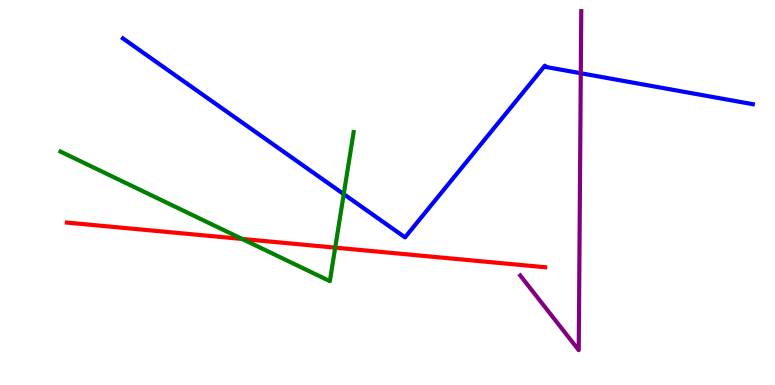[{'lines': ['blue', 'red'], 'intersections': []}, {'lines': ['green', 'red'], 'intersections': [{'x': 3.12, 'y': 3.79}, {'x': 4.33, 'y': 3.57}]}, {'lines': ['purple', 'red'], 'intersections': []}, {'lines': ['blue', 'green'], 'intersections': [{'x': 4.44, 'y': 4.96}]}, {'lines': ['blue', 'purple'], 'intersections': [{'x': 7.49, 'y': 8.1}]}, {'lines': ['green', 'purple'], 'intersections': []}]